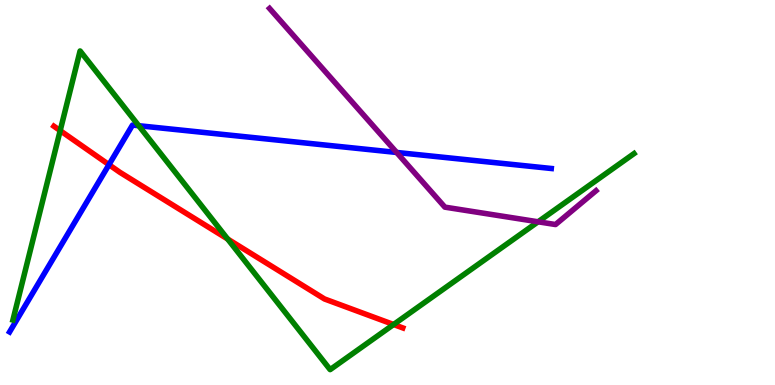[{'lines': ['blue', 'red'], 'intersections': [{'x': 1.41, 'y': 5.72}]}, {'lines': ['green', 'red'], 'intersections': [{'x': 0.777, 'y': 6.61}, {'x': 2.94, 'y': 3.79}, {'x': 5.08, 'y': 1.57}]}, {'lines': ['purple', 'red'], 'intersections': []}, {'lines': ['blue', 'green'], 'intersections': [{'x': 1.79, 'y': 6.73}]}, {'lines': ['blue', 'purple'], 'intersections': [{'x': 5.12, 'y': 6.04}]}, {'lines': ['green', 'purple'], 'intersections': [{'x': 6.94, 'y': 4.24}]}]